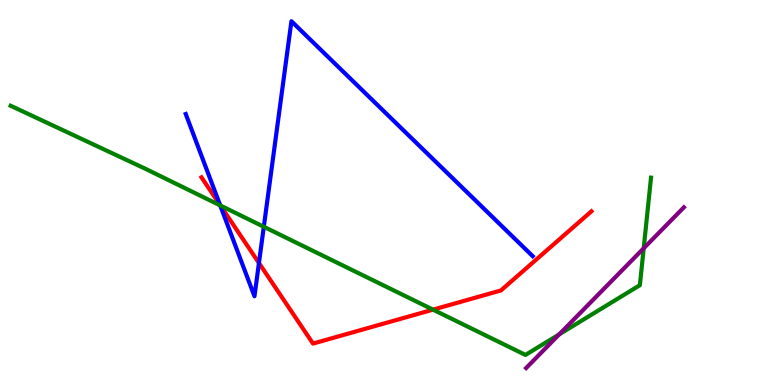[{'lines': ['blue', 'red'], 'intersections': [{'x': 2.84, 'y': 4.67}, {'x': 3.34, 'y': 3.17}]}, {'lines': ['green', 'red'], 'intersections': [{'x': 2.84, 'y': 4.66}, {'x': 5.59, 'y': 1.96}]}, {'lines': ['purple', 'red'], 'intersections': []}, {'lines': ['blue', 'green'], 'intersections': [{'x': 2.84, 'y': 4.66}, {'x': 3.4, 'y': 4.11}]}, {'lines': ['blue', 'purple'], 'intersections': []}, {'lines': ['green', 'purple'], 'intersections': [{'x': 7.22, 'y': 1.32}, {'x': 8.31, 'y': 3.55}]}]